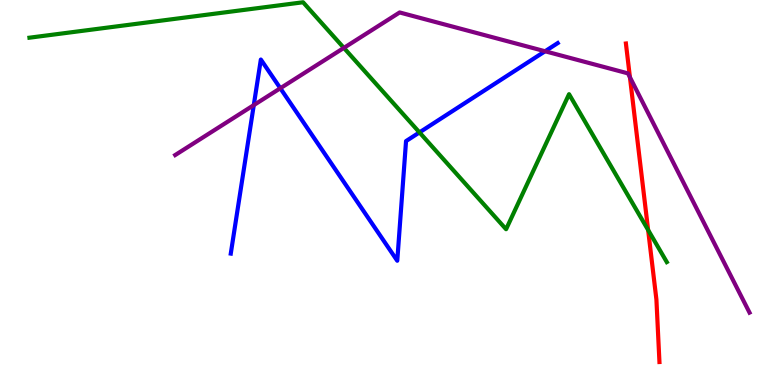[{'lines': ['blue', 'red'], 'intersections': []}, {'lines': ['green', 'red'], 'intersections': [{'x': 8.36, 'y': 4.03}]}, {'lines': ['purple', 'red'], 'intersections': [{'x': 8.13, 'y': 7.99}]}, {'lines': ['blue', 'green'], 'intersections': [{'x': 5.41, 'y': 6.56}]}, {'lines': ['blue', 'purple'], 'intersections': [{'x': 3.27, 'y': 7.27}, {'x': 3.62, 'y': 7.71}, {'x': 7.03, 'y': 8.67}]}, {'lines': ['green', 'purple'], 'intersections': [{'x': 4.44, 'y': 8.76}]}]